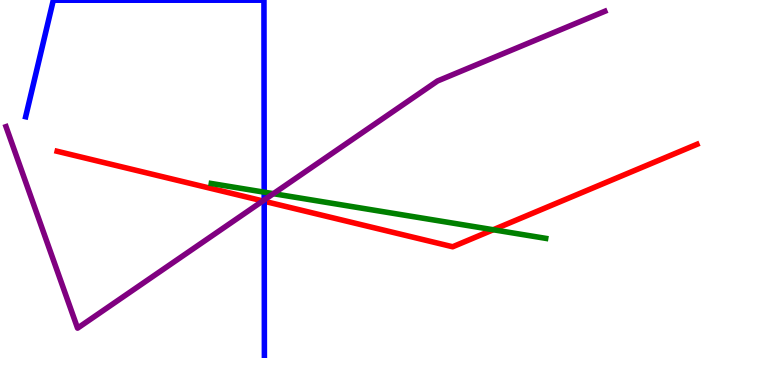[{'lines': ['blue', 'red'], 'intersections': [{'x': 3.41, 'y': 4.77}]}, {'lines': ['green', 'red'], 'intersections': [{'x': 6.36, 'y': 4.03}]}, {'lines': ['purple', 'red'], 'intersections': [{'x': 3.39, 'y': 4.78}]}, {'lines': ['blue', 'green'], 'intersections': [{'x': 3.41, 'y': 5.01}]}, {'lines': ['blue', 'purple'], 'intersections': [{'x': 3.41, 'y': 4.81}]}, {'lines': ['green', 'purple'], 'intersections': [{'x': 3.53, 'y': 4.97}]}]